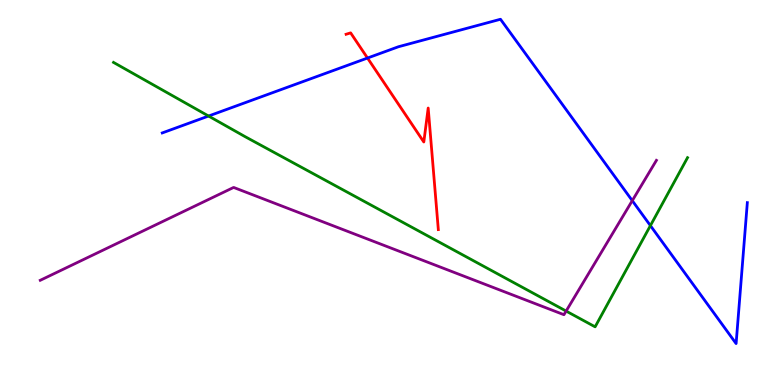[{'lines': ['blue', 'red'], 'intersections': [{'x': 4.74, 'y': 8.49}]}, {'lines': ['green', 'red'], 'intersections': []}, {'lines': ['purple', 'red'], 'intersections': []}, {'lines': ['blue', 'green'], 'intersections': [{'x': 2.69, 'y': 6.99}, {'x': 8.39, 'y': 4.14}]}, {'lines': ['blue', 'purple'], 'intersections': [{'x': 8.16, 'y': 4.79}]}, {'lines': ['green', 'purple'], 'intersections': [{'x': 7.3, 'y': 1.92}]}]